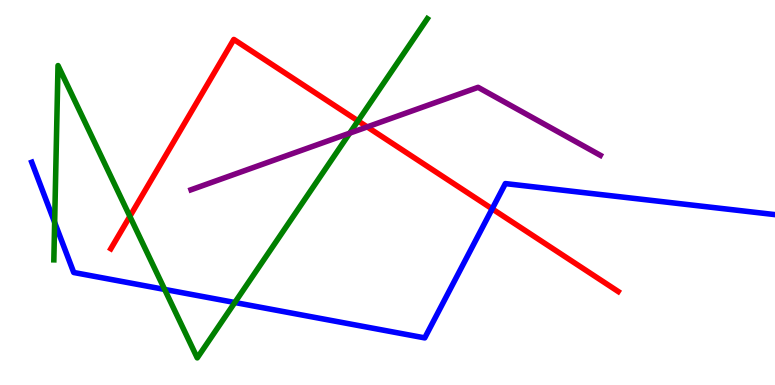[{'lines': ['blue', 'red'], 'intersections': [{'x': 6.35, 'y': 4.58}]}, {'lines': ['green', 'red'], 'intersections': [{'x': 1.68, 'y': 4.38}, {'x': 4.62, 'y': 6.86}]}, {'lines': ['purple', 'red'], 'intersections': [{'x': 4.74, 'y': 6.7}]}, {'lines': ['blue', 'green'], 'intersections': [{'x': 0.705, 'y': 4.22}, {'x': 2.12, 'y': 2.48}, {'x': 3.03, 'y': 2.14}]}, {'lines': ['blue', 'purple'], 'intersections': []}, {'lines': ['green', 'purple'], 'intersections': [{'x': 4.51, 'y': 6.54}]}]